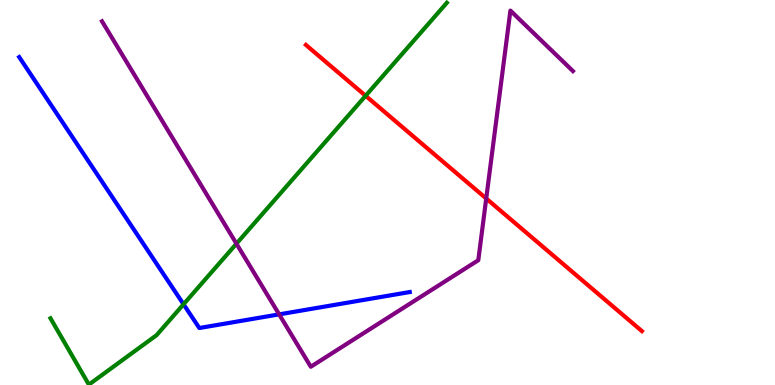[{'lines': ['blue', 'red'], 'intersections': []}, {'lines': ['green', 'red'], 'intersections': [{'x': 4.72, 'y': 7.51}]}, {'lines': ['purple', 'red'], 'intersections': [{'x': 6.27, 'y': 4.84}]}, {'lines': ['blue', 'green'], 'intersections': [{'x': 2.37, 'y': 2.1}]}, {'lines': ['blue', 'purple'], 'intersections': [{'x': 3.6, 'y': 1.83}]}, {'lines': ['green', 'purple'], 'intersections': [{'x': 3.05, 'y': 3.67}]}]